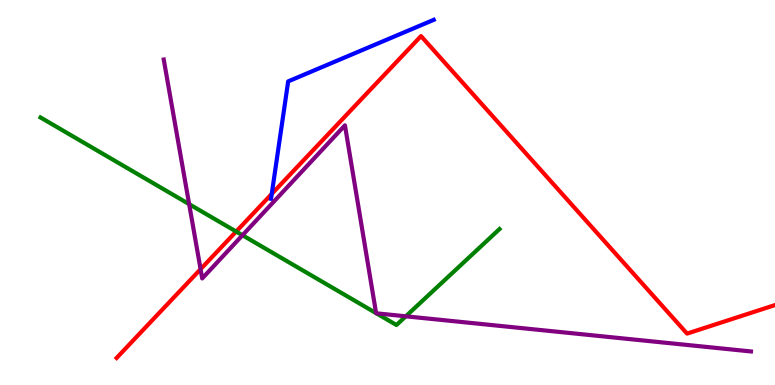[{'lines': ['blue', 'red'], 'intersections': [{'x': 3.51, 'y': 4.96}]}, {'lines': ['green', 'red'], 'intersections': [{'x': 3.05, 'y': 3.99}]}, {'lines': ['purple', 'red'], 'intersections': [{'x': 2.59, 'y': 3.01}]}, {'lines': ['blue', 'green'], 'intersections': []}, {'lines': ['blue', 'purple'], 'intersections': []}, {'lines': ['green', 'purple'], 'intersections': [{'x': 2.44, 'y': 4.7}, {'x': 3.13, 'y': 3.89}, {'x': 4.85, 'y': 1.87}, {'x': 4.86, 'y': 1.86}, {'x': 5.24, 'y': 1.78}]}]